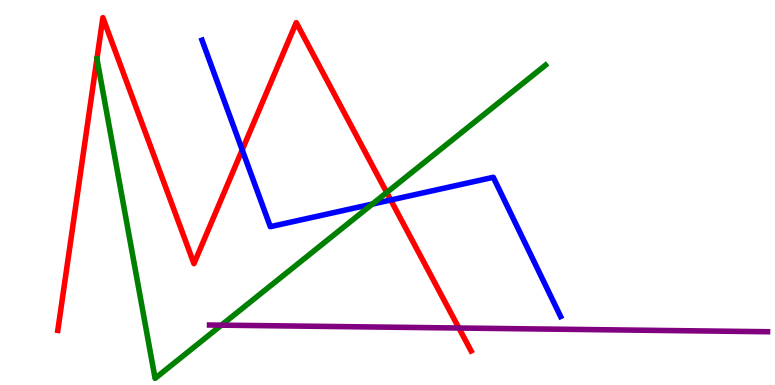[{'lines': ['blue', 'red'], 'intersections': [{'x': 3.13, 'y': 6.11}, {'x': 5.04, 'y': 4.8}]}, {'lines': ['green', 'red'], 'intersections': [{'x': 4.99, 'y': 5.0}]}, {'lines': ['purple', 'red'], 'intersections': [{'x': 5.92, 'y': 1.48}]}, {'lines': ['blue', 'green'], 'intersections': [{'x': 4.8, 'y': 4.7}]}, {'lines': ['blue', 'purple'], 'intersections': []}, {'lines': ['green', 'purple'], 'intersections': [{'x': 2.86, 'y': 1.55}]}]